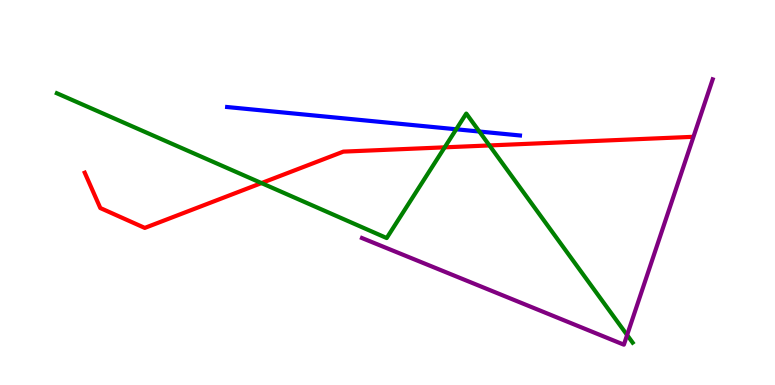[{'lines': ['blue', 'red'], 'intersections': []}, {'lines': ['green', 'red'], 'intersections': [{'x': 3.37, 'y': 5.24}, {'x': 5.74, 'y': 6.17}, {'x': 6.32, 'y': 6.22}]}, {'lines': ['purple', 'red'], 'intersections': []}, {'lines': ['blue', 'green'], 'intersections': [{'x': 5.89, 'y': 6.64}, {'x': 6.18, 'y': 6.58}]}, {'lines': ['blue', 'purple'], 'intersections': []}, {'lines': ['green', 'purple'], 'intersections': [{'x': 8.09, 'y': 1.3}]}]